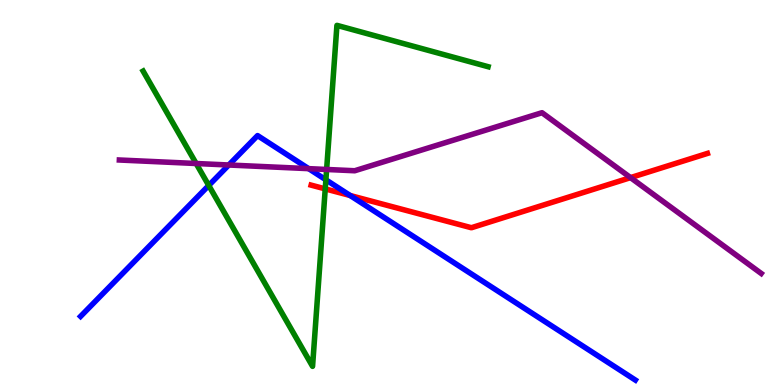[{'lines': ['blue', 'red'], 'intersections': [{'x': 4.52, 'y': 4.92}]}, {'lines': ['green', 'red'], 'intersections': [{'x': 4.2, 'y': 5.09}]}, {'lines': ['purple', 'red'], 'intersections': [{'x': 8.14, 'y': 5.39}]}, {'lines': ['blue', 'green'], 'intersections': [{'x': 2.69, 'y': 5.18}, {'x': 4.2, 'y': 5.33}]}, {'lines': ['blue', 'purple'], 'intersections': [{'x': 2.95, 'y': 5.71}, {'x': 3.98, 'y': 5.62}]}, {'lines': ['green', 'purple'], 'intersections': [{'x': 2.53, 'y': 5.75}, {'x': 4.21, 'y': 5.6}]}]